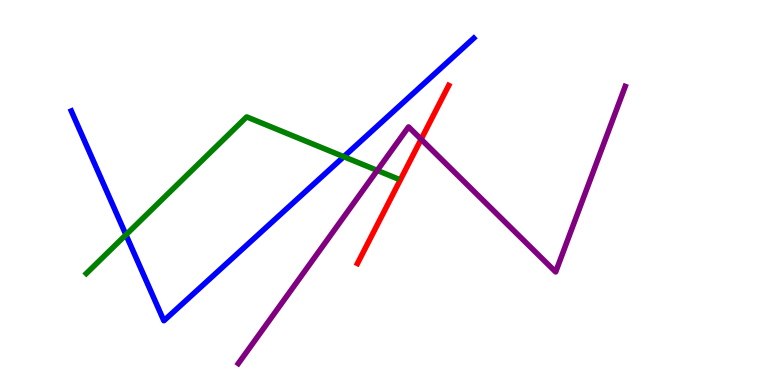[{'lines': ['blue', 'red'], 'intersections': []}, {'lines': ['green', 'red'], 'intersections': []}, {'lines': ['purple', 'red'], 'intersections': [{'x': 5.43, 'y': 6.38}]}, {'lines': ['blue', 'green'], 'intersections': [{'x': 1.63, 'y': 3.9}, {'x': 4.44, 'y': 5.93}]}, {'lines': ['blue', 'purple'], 'intersections': []}, {'lines': ['green', 'purple'], 'intersections': [{'x': 4.87, 'y': 5.57}]}]